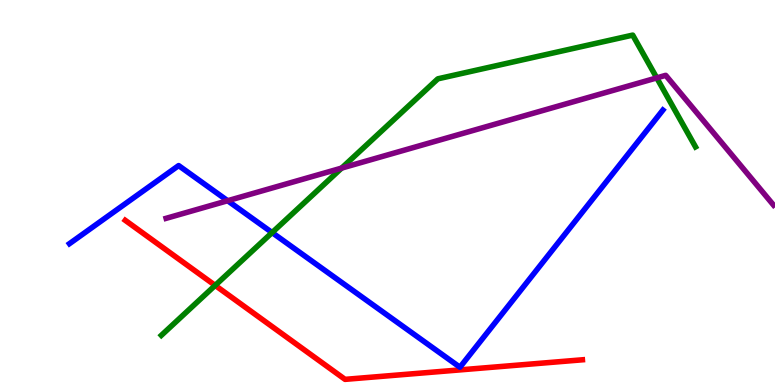[{'lines': ['blue', 'red'], 'intersections': []}, {'lines': ['green', 'red'], 'intersections': [{'x': 2.78, 'y': 2.59}]}, {'lines': ['purple', 'red'], 'intersections': []}, {'lines': ['blue', 'green'], 'intersections': [{'x': 3.51, 'y': 3.96}]}, {'lines': ['blue', 'purple'], 'intersections': [{'x': 2.94, 'y': 4.79}]}, {'lines': ['green', 'purple'], 'intersections': [{'x': 4.41, 'y': 5.63}, {'x': 8.47, 'y': 7.98}]}]